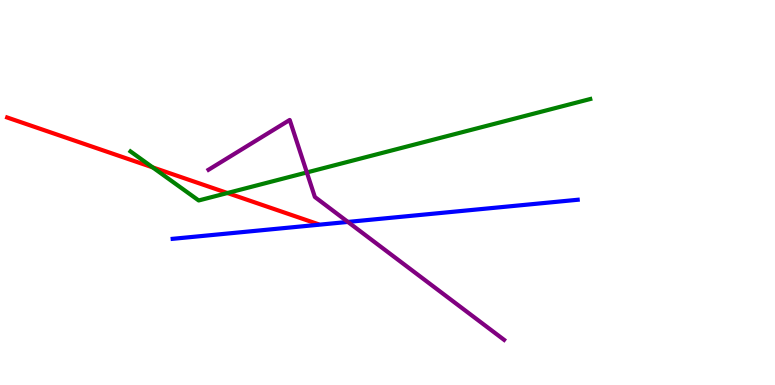[{'lines': ['blue', 'red'], 'intersections': []}, {'lines': ['green', 'red'], 'intersections': [{'x': 1.97, 'y': 5.65}, {'x': 2.93, 'y': 4.99}]}, {'lines': ['purple', 'red'], 'intersections': []}, {'lines': ['blue', 'green'], 'intersections': []}, {'lines': ['blue', 'purple'], 'intersections': [{'x': 4.49, 'y': 4.24}]}, {'lines': ['green', 'purple'], 'intersections': [{'x': 3.96, 'y': 5.52}]}]